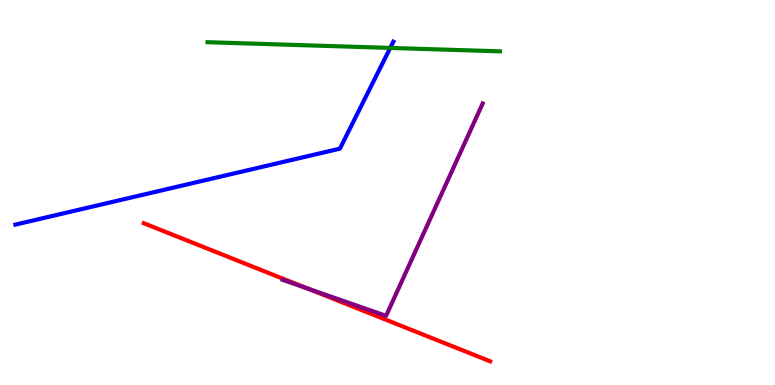[{'lines': ['blue', 'red'], 'intersections': []}, {'lines': ['green', 'red'], 'intersections': []}, {'lines': ['purple', 'red'], 'intersections': [{'x': 3.97, 'y': 2.51}]}, {'lines': ['blue', 'green'], 'intersections': [{'x': 5.04, 'y': 8.76}]}, {'lines': ['blue', 'purple'], 'intersections': []}, {'lines': ['green', 'purple'], 'intersections': []}]